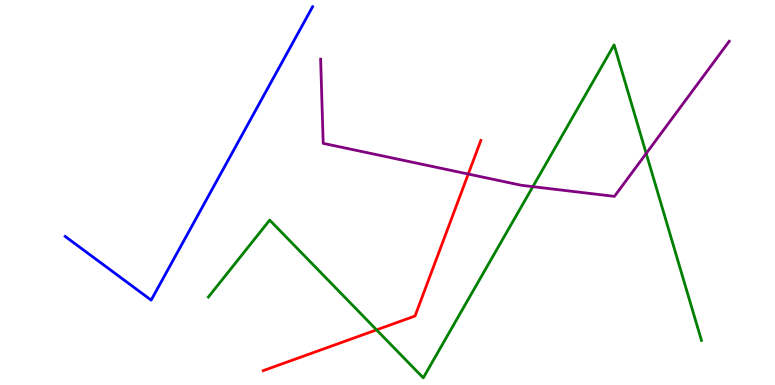[{'lines': ['blue', 'red'], 'intersections': []}, {'lines': ['green', 'red'], 'intersections': [{'x': 4.86, 'y': 1.43}]}, {'lines': ['purple', 'red'], 'intersections': [{'x': 6.04, 'y': 5.48}]}, {'lines': ['blue', 'green'], 'intersections': []}, {'lines': ['blue', 'purple'], 'intersections': []}, {'lines': ['green', 'purple'], 'intersections': [{'x': 6.88, 'y': 5.15}, {'x': 8.34, 'y': 6.01}]}]